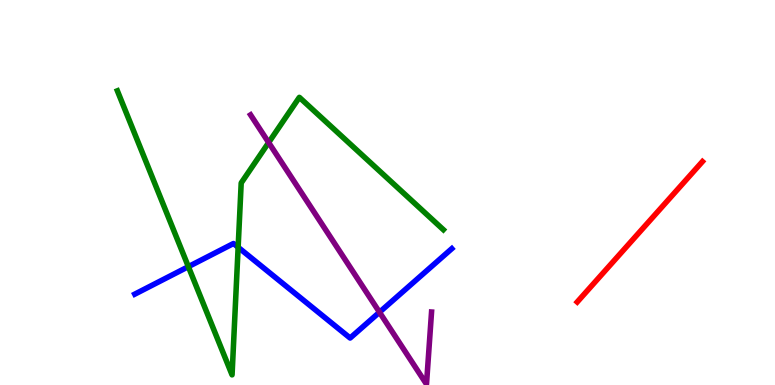[{'lines': ['blue', 'red'], 'intersections': []}, {'lines': ['green', 'red'], 'intersections': []}, {'lines': ['purple', 'red'], 'intersections': []}, {'lines': ['blue', 'green'], 'intersections': [{'x': 2.43, 'y': 3.07}, {'x': 3.07, 'y': 3.58}]}, {'lines': ['blue', 'purple'], 'intersections': [{'x': 4.9, 'y': 1.89}]}, {'lines': ['green', 'purple'], 'intersections': [{'x': 3.47, 'y': 6.3}]}]